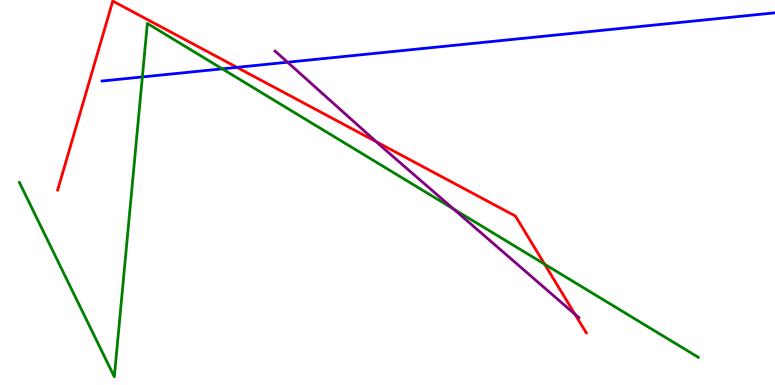[{'lines': ['blue', 'red'], 'intersections': [{'x': 3.06, 'y': 8.25}]}, {'lines': ['green', 'red'], 'intersections': [{'x': 7.03, 'y': 3.14}]}, {'lines': ['purple', 'red'], 'intersections': [{'x': 4.86, 'y': 6.32}, {'x': 7.42, 'y': 1.84}]}, {'lines': ['blue', 'green'], 'intersections': [{'x': 1.84, 'y': 8.0}, {'x': 2.87, 'y': 8.21}]}, {'lines': ['blue', 'purple'], 'intersections': [{'x': 3.71, 'y': 8.38}]}, {'lines': ['green', 'purple'], 'intersections': [{'x': 5.85, 'y': 4.57}]}]